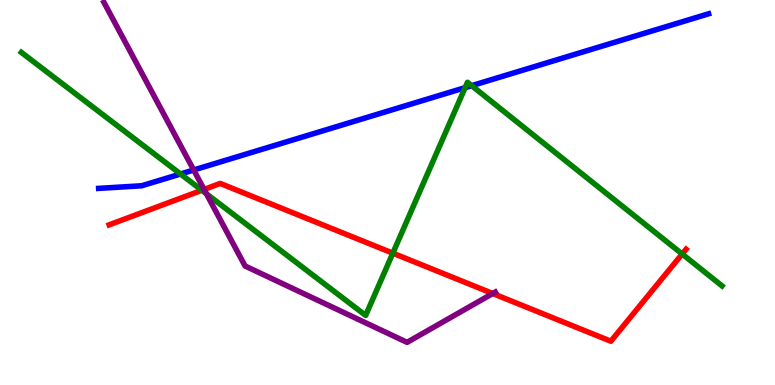[{'lines': ['blue', 'red'], 'intersections': []}, {'lines': ['green', 'red'], 'intersections': [{'x': 2.6, 'y': 5.06}, {'x': 5.07, 'y': 3.42}, {'x': 8.8, 'y': 3.4}]}, {'lines': ['purple', 'red'], 'intersections': [{'x': 2.63, 'y': 5.08}, {'x': 6.36, 'y': 2.38}]}, {'lines': ['blue', 'green'], 'intersections': [{'x': 2.33, 'y': 5.48}, {'x': 6.0, 'y': 7.72}, {'x': 6.09, 'y': 7.77}]}, {'lines': ['blue', 'purple'], 'intersections': [{'x': 2.5, 'y': 5.58}]}, {'lines': ['green', 'purple'], 'intersections': [{'x': 2.66, 'y': 4.97}]}]